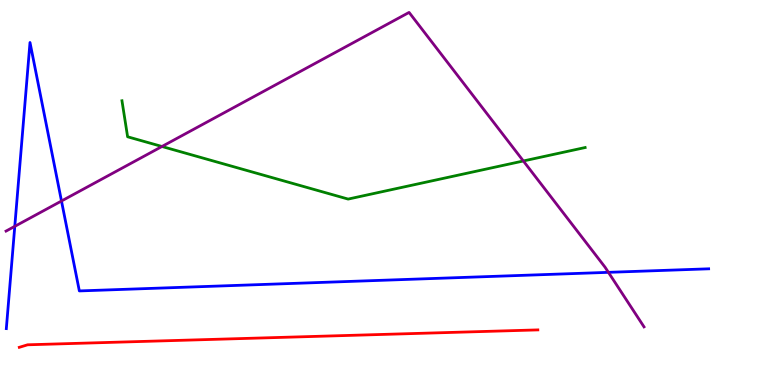[{'lines': ['blue', 'red'], 'intersections': []}, {'lines': ['green', 'red'], 'intersections': []}, {'lines': ['purple', 'red'], 'intersections': []}, {'lines': ['blue', 'green'], 'intersections': []}, {'lines': ['blue', 'purple'], 'intersections': [{'x': 0.191, 'y': 4.12}, {'x': 0.793, 'y': 4.78}, {'x': 7.85, 'y': 2.93}]}, {'lines': ['green', 'purple'], 'intersections': [{'x': 2.09, 'y': 6.2}, {'x': 6.75, 'y': 5.82}]}]